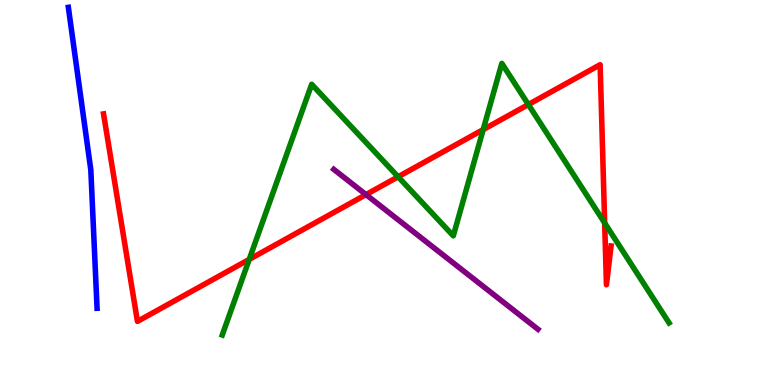[{'lines': ['blue', 'red'], 'intersections': []}, {'lines': ['green', 'red'], 'intersections': [{'x': 3.22, 'y': 3.26}, {'x': 5.14, 'y': 5.41}, {'x': 6.23, 'y': 6.63}, {'x': 6.82, 'y': 7.28}, {'x': 7.8, 'y': 4.21}]}, {'lines': ['purple', 'red'], 'intersections': [{'x': 4.72, 'y': 4.95}]}, {'lines': ['blue', 'green'], 'intersections': []}, {'lines': ['blue', 'purple'], 'intersections': []}, {'lines': ['green', 'purple'], 'intersections': []}]